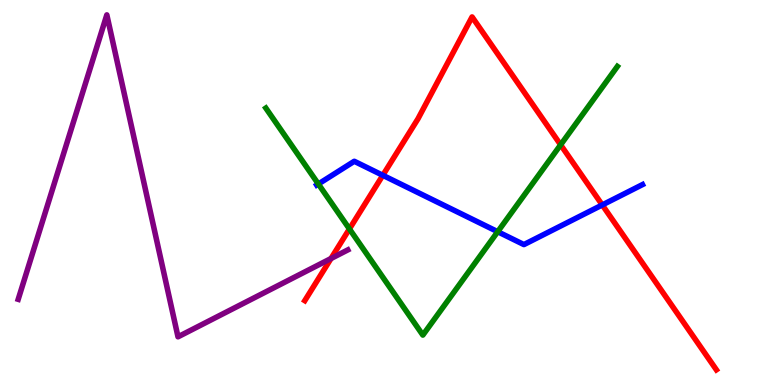[{'lines': ['blue', 'red'], 'intersections': [{'x': 4.94, 'y': 5.45}, {'x': 7.77, 'y': 4.68}]}, {'lines': ['green', 'red'], 'intersections': [{'x': 4.51, 'y': 4.05}, {'x': 7.23, 'y': 6.24}]}, {'lines': ['purple', 'red'], 'intersections': [{'x': 4.27, 'y': 3.29}]}, {'lines': ['blue', 'green'], 'intersections': [{'x': 4.11, 'y': 5.22}, {'x': 6.42, 'y': 3.98}]}, {'lines': ['blue', 'purple'], 'intersections': []}, {'lines': ['green', 'purple'], 'intersections': []}]